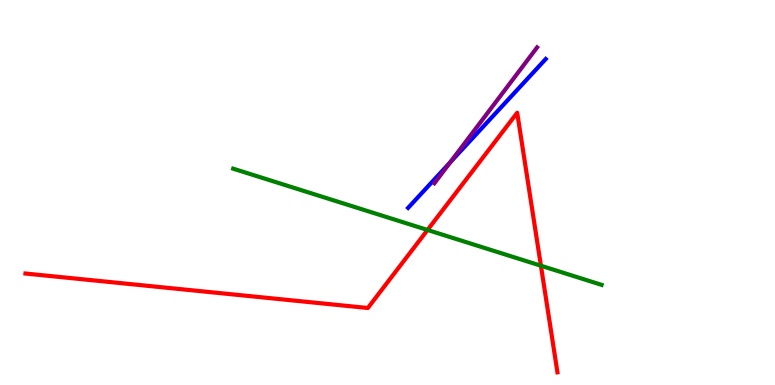[{'lines': ['blue', 'red'], 'intersections': []}, {'lines': ['green', 'red'], 'intersections': [{'x': 5.52, 'y': 4.03}, {'x': 6.98, 'y': 3.1}]}, {'lines': ['purple', 'red'], 'intersections': []}, {'lines': ['blue', 'green'], 'intersections': []}, {'lines': ['blue', 'purple'], 'intersections': [{'x': 5.81, 'y': 5.78}]}, {'lines': ['green', 'purple'], 'intersections': []}]